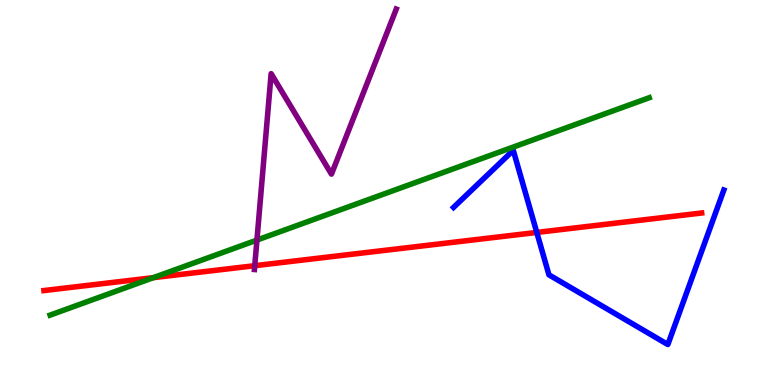[{'lines': ['blue', 'red'], 'intersections': [{'x': 6.93, 'y': 3.96}]}, {'lines': ['green', 'red'], 'intersections': [{'x': 1.98, 'y': 2.79}]}, {'lines': ['purple', 'red'], 'intersections': [{'x': 3.29, 'y': 3.1}]}, {'lines': ['blue', 'green'], 'intersections': []}, {'lines': ['blue', 'purple'], 'intersections': []}, {'lines': ['green', 'purple'], 'intersections': [{'x': 3.32, 'y': 3.76}]}]